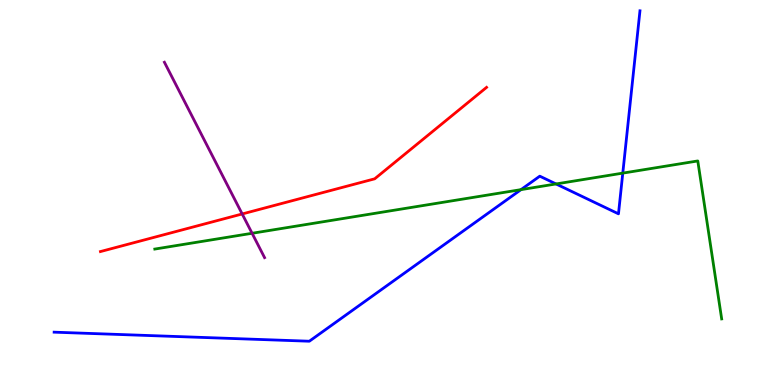[{'lines': ['blue', 'red'], 'intersections': []}, {'lines': ['green', 'red'], 'intersections': []}, {'lines': ['purple', 'red'], 'intersections': [{'x': 3.13, 'y': 4.44}]}, {'lines': ['blue', 'green'], 'intersections': [{'x': 6.72, 'y': 5.07}, {'x': 7.17, 'y': 5.22}, {'x': 8.04, 'y': 5.5}]}, {'lines': ['blue', 'purple'], 'intersections': []}, {'lines': ['green', 'purple'], 'intersections': [{'x': 3.25, 'y': 3.94}]}]